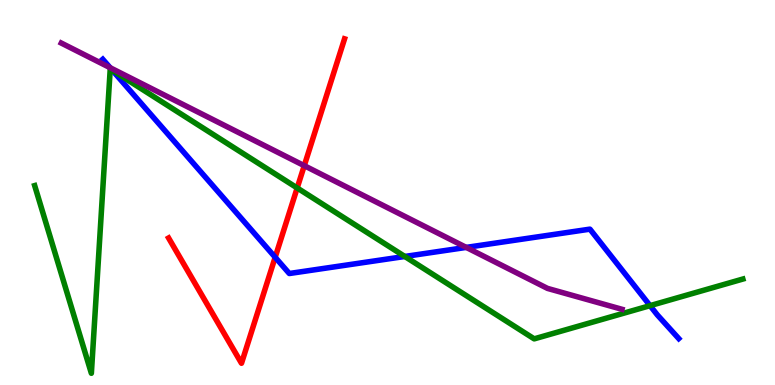[{'lines': ['blue', 'red'], 'intersections': [{'x': 3.55, 'y': 3.32}]}, {'lines': ['green', 'red'], 'intersections': [{'x': 3.83, 'y': 5.12}]}, {'lines': ['purple', 'red'], 'intersections': [{'x': 3.93, 'y': 5.7}]}, {'lines': ['blue', 'green'], 'intersections': [{'x': 1.45, 'y': 8.17}, {'x': 5.22, 'y': 3.34}, {'x': 8.39, 'y': 2.06}]}, {'lines': ['blue', 'purple'], 'intersections': [{'x': 1.42, 'y': 8.24}, {'x': 6.02, 'y': 3.57}]}, {'lines': ['green', 'purple'], 'intersections': []}]